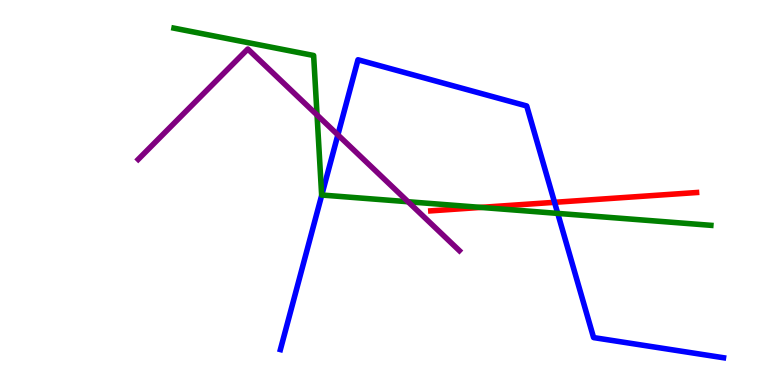[{'lines': ['blue', 'red'], 'intersections': [{'x': 7.16, 'y': 4.74}]}, {'lines': ['green', 'red'], 'intersections': [{'x': 6.2, 'y': 4.61}]}, {'lines': ['purple', 'red'], 'intersections': []}, {'lines': ['blue', 'green'], 'intersections': [{'x': 4.15, 'y': 4.93}, {'x': 7.2, 'y': 4.46}]}, {'lines': ['blue', 'purple'], 'intersections': [{'x': 4.36, 'y': 6.5}]}, {'lines': ['green', 'purple'], 'intersections': [{'x': 4.09, 'y': 7.01}, {'x': 5.27, 'y': 4.76}]}]